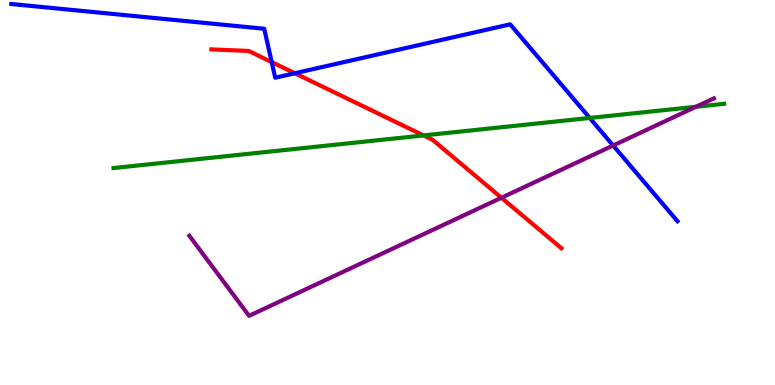[{'lines': ['blue', 'red'], 'intersections': [{'x': 3.51, 'y': 8.39}, {'x': 3.8, 'y': 8.1}]}, {'lines': ['green', 'red'], 'intersections': [{'x': 5.47, 'y': 6.48}]}, {'lines': ['purple', 'red'], 'intersections': [{'x': 6.47, 'y': 4.86}]}, {'lines': ['blue', 'green'], 'intersections': [{'x': 7.61, 'y': 6.94}]}, {'lines': ['blue', 'purple'], 'intersections': [{'x': 7.91, 'y': 6.22}]}, {'lines': ['green', 'purple'], 'intersections': [{'x': 8.98, 'y': 7.23}]}]